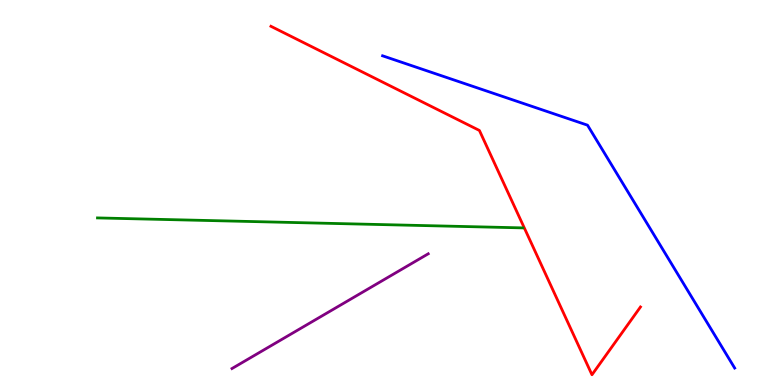[{'lines': ['blue', 'red'], 'intersections': []}, {'lines': ['green', 'red'], 'intersections': []}, {'lines': ['purple', 'red'], 'intersections': []}, {'lines': ['blue', 'green'], 'intersections': []}, {'lines': ['blue', 'purple'], 'intersections': []}, {'lines': ['green', 'purple'], 'intersections': []}]